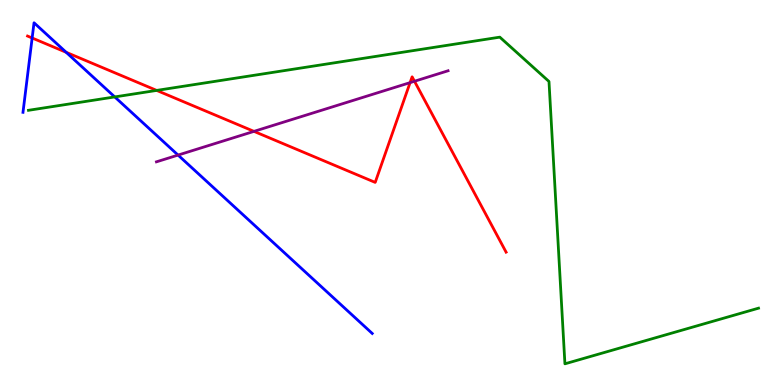[{'lines': ['blue', 'red'], 'intersections': [{'x': 0.415, 'y': 9.01}, {'x': 0.854, 'y': 8.64}]}, {'lines': ['green', 'red'], 'intersections': [{'x': 2.02, 'y': 7.65}]}, {'lines': ['purple', 'red'], 'intersections': [{'x': 3.28, 'y': 6.59}, {'x': 5.29, 'y': 7.85}, {'x': 5.35, 'y': 7.89}]}, {'lines': ['blue', 'green'], 'intersections': [{'x': 1.48, 'y': 7.48}]}, {'lines': ['blue', 'purple'], 'intersections': [{'x': 2.3, 'y': 5.97}]}, {'lines': ['green', 'purple'], 'intersections': []}]